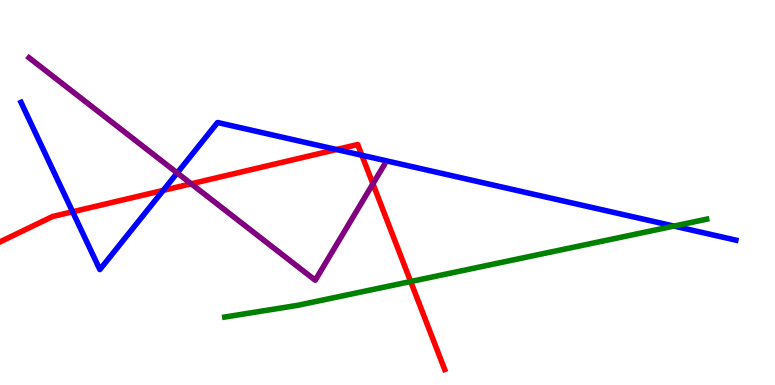[{'lines': ['blue', 'red'], 'intersections': [{'x': 0.937, 'y': 4.5}, {'x': 2.11, 'y': 5.05}, {'x': 4.34, 'y': 6.12}, {'x': 4.67, 'y': 5.97}]}, {'lines': ['green', 'red'], 'intersections': [{'x': 5.3, 'y': 2.69}]}, {'lines': ['purple', 'red'], 'intersections': [{'x': 2.47, 'y': 5.23}, {'x': 4.81, 'y': 5.23}]}, {'lines': ['blue', 'green'], 'intersections': [{'x': 8.7, 'y': 4.13}]}, {'lines': ['blue', 'purple'], 'intersections': [{'x': 2.29, 'y': 5.51}]}, {'lines': ['green', 'purple'], 'intersections': []}]